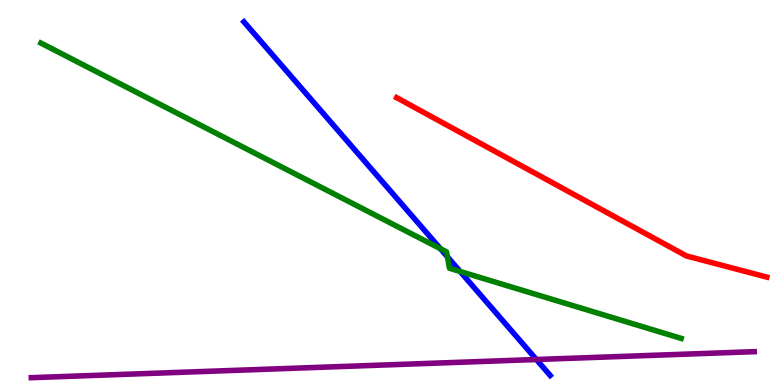[{'lines': ['blue', 'red'], 'intersections': []}, {'lines': ['green', 'red'], 'intersections': []}, {'lines': ['purple', 'red'], 'intersections': []}, {'lines': ['blue', 'green'], 'intersections': [{'x': 5.68, 'y': 3.54}, {'x': 5.77, 'y': 3.33}, {'x': 5.94, 'y': 2.95}]}, {'lines': ['blue', 'purple'], 'intersections': [{'x': 6.92, 'y': 0.662}]}, {'lines': ['green', 'purple'], 'intersections': []}]